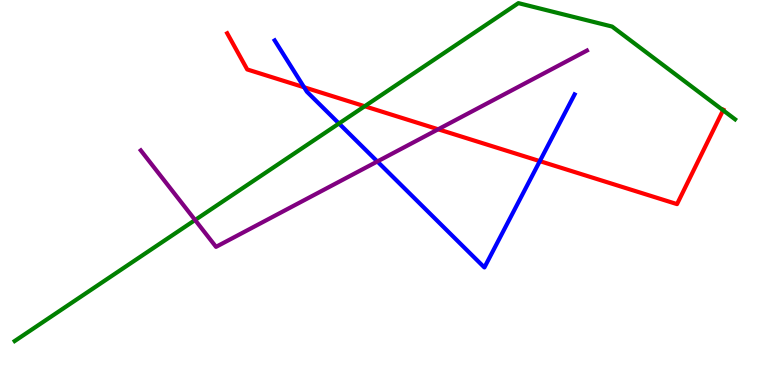[{'lines': ['blue', 'red'], 'intersections': [{'x': 3.92, 'y': 7.73}, {'x': 6.97, 'y': 5.81}]}, {'lines': ['green', 'red'], 'intersections': [{'x': 4.71, 'y': 7.24}, {'x': 9.33, 'y': 7.14}]}, {'lines': ['purple', 'red'], 'intersections': [{'x': 5.65, 'y': 6.64}]}, {'lines': ['blue', 'green'], 'intersections': [{'x': 4.37, 'y': 6.79}]}, {'lines': ['blue', 'purple'], 'intersections': [{'x': 4.87, 'y': 5.81}]}, {'lines': ['green', 'purple'], 'intersections': [{'x': 2.52, 'y': 4.29}]}]